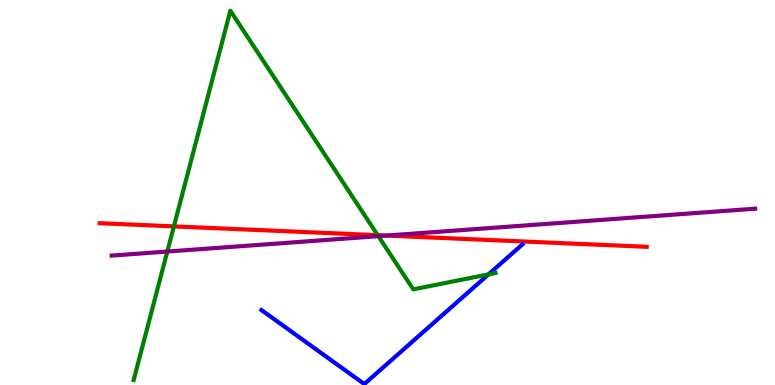[{'lines': ['blue', 'red'], 'intersections': []}, {'lines': ['green', 'red'], 'intersections': [{'x': 2.24, 'y': 4.12}, {'x': 4.87, 'y': 3.89}]}, {'lines': ['purple', 'red'], 'intersections': [{'x': 4.99, 'y': 3.88}]}, {'lines': ['blue', 'green'], 'intersections': [{'x': 6.3, 'y': 2.87}]}, {'lines': ['blue', 'purple'], 'intersections': []}, {'lines': ['green', 'purple'], 'intersections': [{'x': 2.16, 'y': 3.47}, {'x': 4.88, 'y': 3.87}]}]